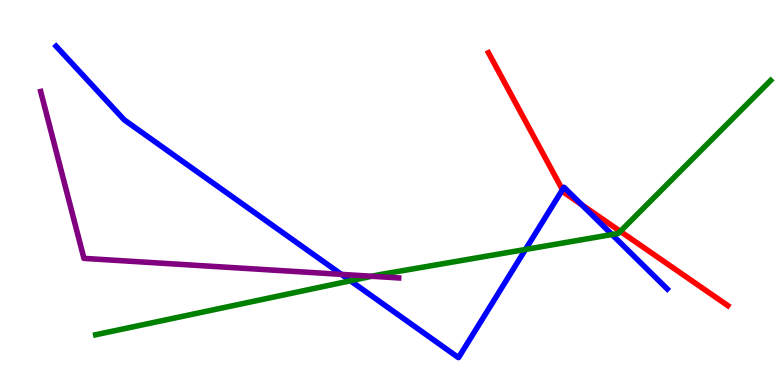[{'lines': ['blue', 'red'], 'intersections': [{'x': 7.26, 'y': 5.07}, {'x': 7.5, 'y': 4.68}]}, {'lines': ['green', 'red'], 'intersections': [{'x': 8.0, 'y': 3.99}]}, {'lines': ['purple', 'red'], 'intersections': []}, {'lines': ['blue', 'green'], 'intersections': [{'x': 4.52, 'y': 2.71}, {'x': 6.78, 'y': 3.52}, {'x': 7.9, 'y': 3.91}]}, {'lines': ['blue', 'purple'], 'intersections': [{'x': 4.41, 'y': 2.87}]}, {'lines': ['green', 'purple'], 'intersections': [{'x': 4.8, 'y': 2.82}]}]